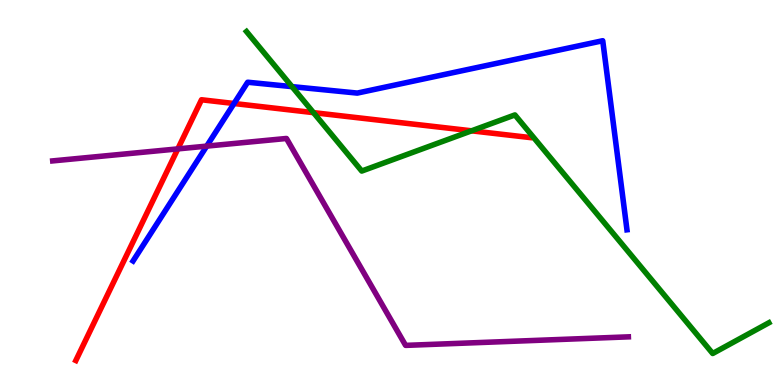[{'lines': ['blue', 'red'], 'intersections': [{'x': 3.02, 'y': 7.31}]}, {'lines': ['green', 'red'], 'intersections': [{'x': 4.05, 'y': 7.07}, {'x': 6.08, 'y': 6.6}]}, {'lines': ['purple', 'red'], 'intersections': [{'x': 2.29, 'y': 6.13}]}, {'lines': ['blue', 'green'], 'intersections': [{'x': 3.77, 'y': 7.75}]}, {'lines': ['blue', 'purple'], 'intersections': [{'x': 2.67, 'y': 6.2}]}, {'lines': ['green', 'purple'], 'intersections': []}]